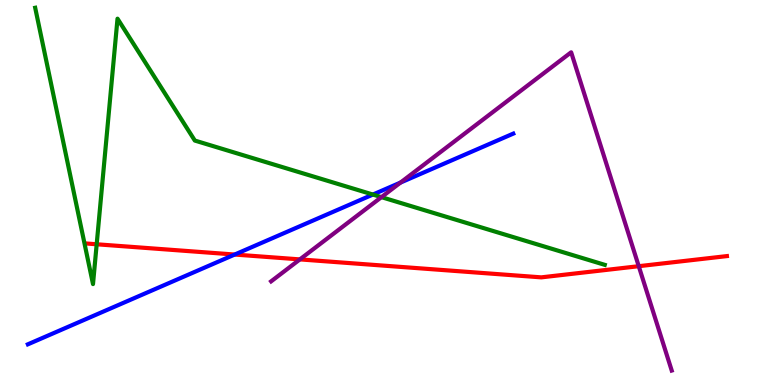[{'lines': ['blue', 'red'], 'intersections': [{'x': 3.03, 'y': 3.39}]}, {'lines': ['green', 'red'], 'intersections': [{'x': 1.25, 'y': 3.66}]}, {'lines': ['purple', 'red'], 'intersections': [{'x': 3.87, 'y': 3.26}, {'x': 8.24, 'y': 3.09}]}, {'lines': ['blue', 'green'], 'intersections': [{'x': 4.81, 'y': 4.95}]}, {'lines': ['blue', 'purple'], 'intersections': [{'x': 5.17, 'y': 5.26}]}, {'lines': ['green', 'purple'], 'intersections': [{'x': 4.92, 'y': 4.88}]}]